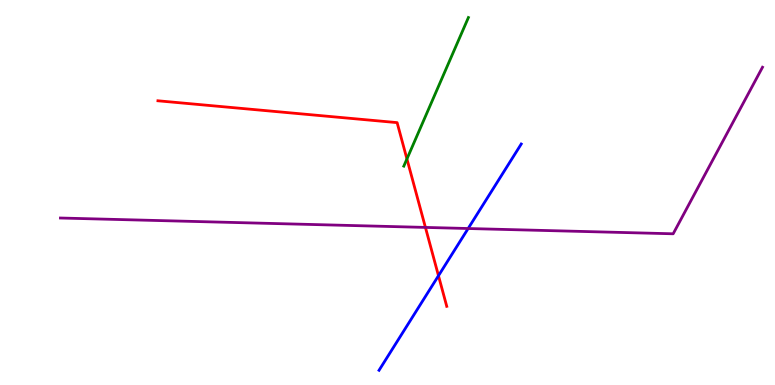[{'lines': ['blue', 'red'], 'intersections': [{'x': 5.66, 'y': 2.84}]}, {'lines': ['green', 'red'], 'intersections': [{'x': 5.25, 'y': 5.87}]}, {'lines': ['purple', 'red'], 'intersections': [{'x': 5.49, 'y': 4.09}]}, {'lines': ['blue', 'green'], 'intersections': []}, {'lines': ['blue', 'purple'], 'intersections': [{'x': 6.04, 'y': 4.06}]}, {'lines': ['green', 'purple'], 'intersections': []}]